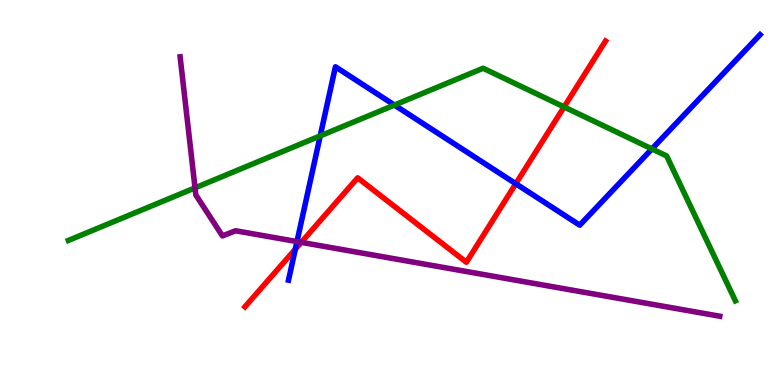[{'lines': ['blue', 'red'], 'intersections': [{'x': 3.81, 'y': 3.53}, {'x': 6.66, 'y': 5.23}]}, {'lines': ['green', 'red'], 'intersections': [{'x': 7.28, 'y': 7.22}]}, {'lines': ['purple', 'red'], 'intersections': [{'x': 3.89, 'y': 3.71}]}, {'lines': ['blue', 'green'], 'intersections': [{'x': 4.13, 'y': 6.47}, {'x': 5.09, 'y': 7.27}, {'x': 8.41, 'y': 6.13}]}, {'lines': ['blue', 'purple'], 'intersections': [{'x': 3.83, 'y': 3.72}]}, {'lines': ['green', 'purple'], 'intersections': [{'x': 2.52, 'y': 5.12}]}]